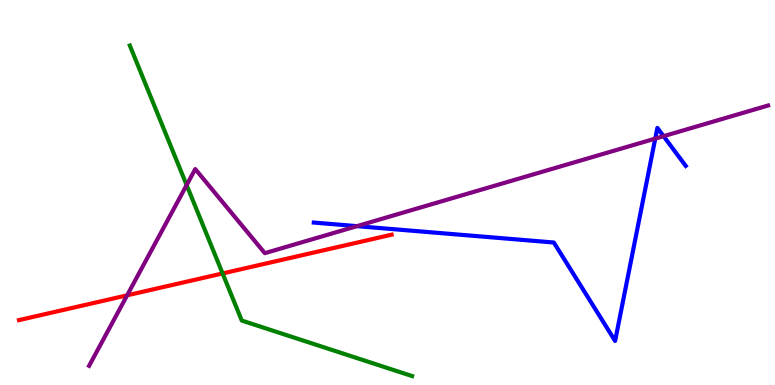[{'lines': ['blue', 'red'], 'intersections': []}, {'lines': ['green', 'red'], 'intersections': [{'x': 2.87, 'y': 2.9}]}, {'lines': ['purple', 'red'], 'intersections': [{'x': 1.64, 'y': 2.33}]}, {'lines': ['blue', 'green'], 'intersections': []}, {'lines': ['blue', 'purple'], 'intersections': [{'x': 4.61, 'y': 4.13}, {'x': 8.45, 'y': 6.4}, {'x': 8.56, 'y': 6.46}]}, {'lines': ['green', 'purple'], 'intersections': [{'x': 2.41, 'y': 5.19}]}]